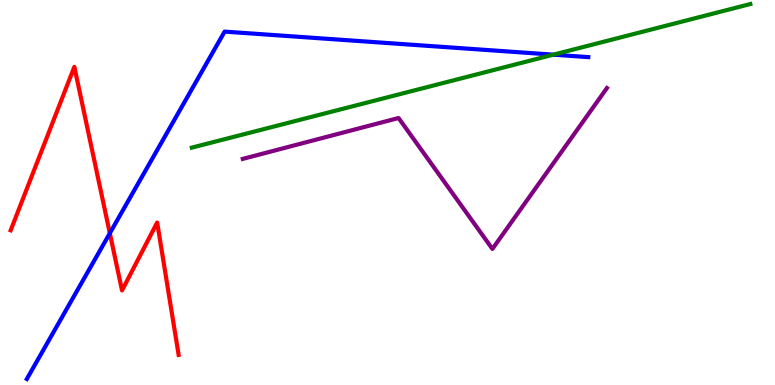[{'lines': ['blue', 'red'], 'intersections': [{'x': 1.42, 'y': 3.94}]}, {'lines': ['green', 'red'], 'intersections': []}, {'lines': ['purple', 'red'], 'intersections': []}, {'lines': ['blue', 'green'], 'intersections': [{'x': 7.14, 'y': 8.58}]}, {'lines': ['blue', 'purple'], 'intersections': []}, {'lines': ['green', 'purple'], 'intersections': []}]